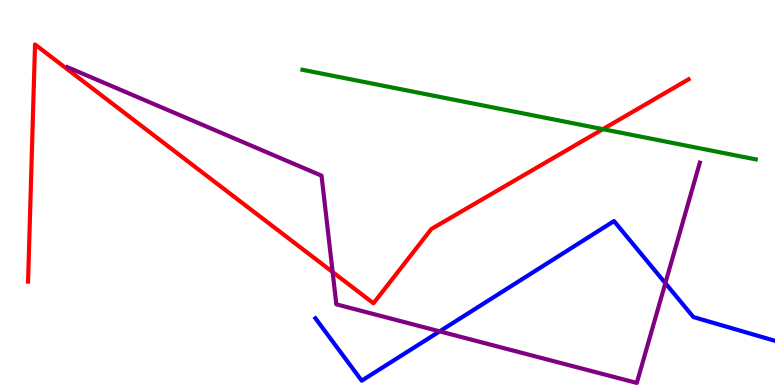[{'lines': ['blue', 'red'], 'intersections': []}, {'lines': ['green', 'red'], 'intersections': [{'x': 7.78, 'y': 6.65}]}, {'lines': ['purple', 'red'], 'intersections': [{'x': 4.29, 'y': 2.93}]}, {'lines': ['blue', 'green'], 'intersections': []}, {'lines': ['blue', 'purple'], 'intersections': [{'x': 5.67, 'y': 1.39}, {'x': 8.59, 'y': 2.65}]}, {'lines': ['green', 'purple'], 'intersections': []}]